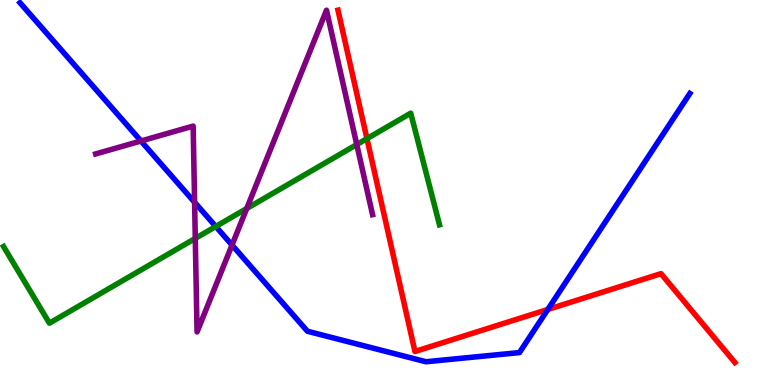[{'lines': ['blue', 'red'], 'intersections': [{'x': 7.07, 'y': 1.96}]}, {'lines': ['green', 'red'], 'intersections': [{'x': 4.73, 'y': 6.4}]}, {'lines': ['purple', 'red'], 'intersections': []}, {'lines': ['blue', 'green'], 'intersections': [{'x': 2.78, 'y': 4.12}]}, {'lines': ['blue', 'purple'], 'intersections': [{'x': 1.82, 'y': 6.34}, {'x': 2.51, 'y': 4.75}, {'x': 2.99, 'y': 3.63}]}, {'lines': ['green', 'purple'], 'intersections': [{'x': 2.52, 'y': 3.81}, {'x': 3.18, 'y': 4.58}, {'x': 4.6, 'y': 6.25}]}]